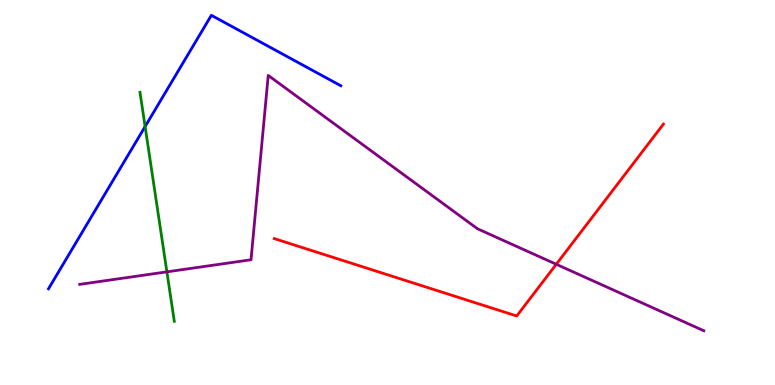[{'lines': ['blue', 'red'], 'intersections': []}, {'lines': ['green', 'red'], 'intersections': []}, {'lines': ['purple', 'red'], 'intersections': [{'x': 7.18, 'y': 3.14}]}, {'lines': ['blue', 'green'], 'intersections': [{'x': 1.87, 'y': 6.71}]}, {'lines': ['blue', 'purple'], 'intersections': []}, {'lines': ['green', 'purple'], 'intersections': [{'x': 2.15, 'y': 2.94}]}]